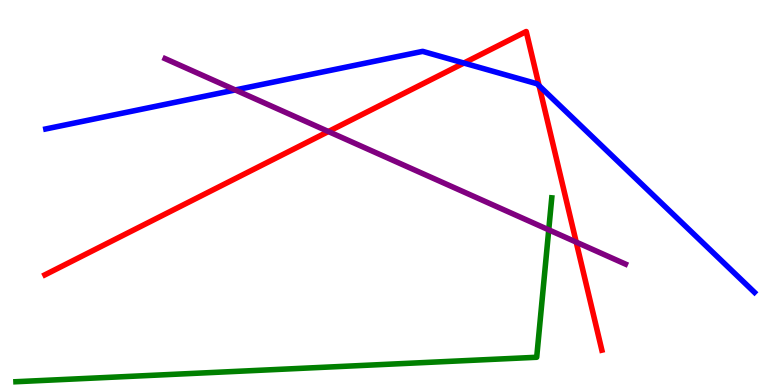[{'lines': ['blue', 'red'], 'intersections': [{'x': 5.99, 'y': 8.36}, {'x': 6.96, 'y': 7.77}]}, {'lines': ['green', 'red'], 'intersections': []}, {'lines': ['purple', 'red'], 'intersections': [{'x': 4.24, 'y': 6.58}, {'x': 7.43, 'y': 3.71}]}, {'lines': ['blue', 'green'], 'intersections': []}, {'lines': ['blue', 'purple'], 'intersections': [{'x': 3.04, 'y': 7.66}]}, {'lines': ['green', 'purple'], 'intersections': [{'x': 7.08, 'y': 4.03}]}]